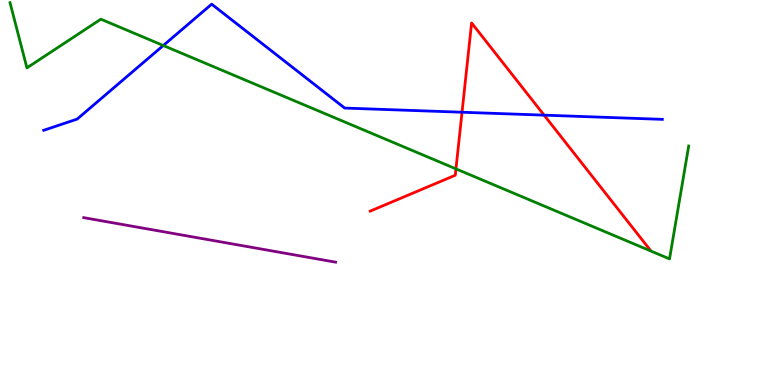[{'lines': ['blue', 'red'], 'intersections': [{'x': 5.96, 'y': 7.08}, {'x': 7.02, 'y': 7.01}]}, {'lines': ['green', 'red'], 'intersections': [{'x': 5.88, 'y': 5.61}]}, {'lines': ['purple', 'red'], 'intersections': []}, {'lines': ['blue', 'green'], 'intersections': [{'x': 2.11, 'y': 8.82}]}, {'lines': ['blue', 'purple'], 'intersections': []}, {'lines': ['green', 'purple'], 'intersections': []}]